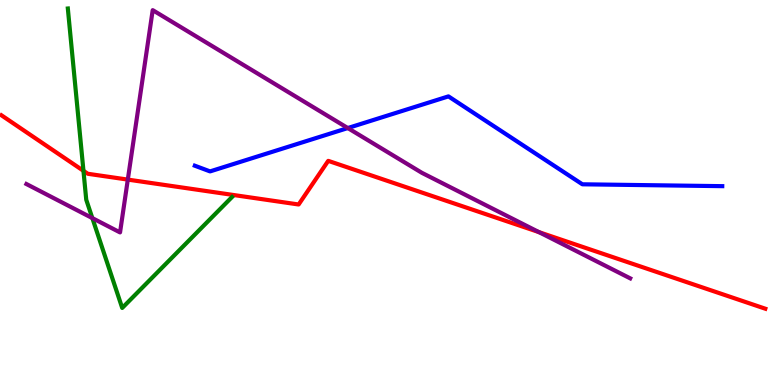[{'lines': ['blue', 'red'], 'intersections': []}, {'lines': ['green', 'red'], 'intersections': [{'x': 1.08, 'y': 5.56}]}, {'lines': ['purple', 'red'], 'intersections': [{'x': 1.65, 'y': 5.34}, {'x': 6.96, 'y': 3.97}]}, {'lines': ['blue', 'green'], 'intersections': []}, {'lines': ['blue', 'purple'], 'intersections': [{'x': 4.49, 'y': 6.67}]}, {'lines': ['green', 'purple'], 'intersections': [{'x': 1.19, 'y': 4.33}]}]